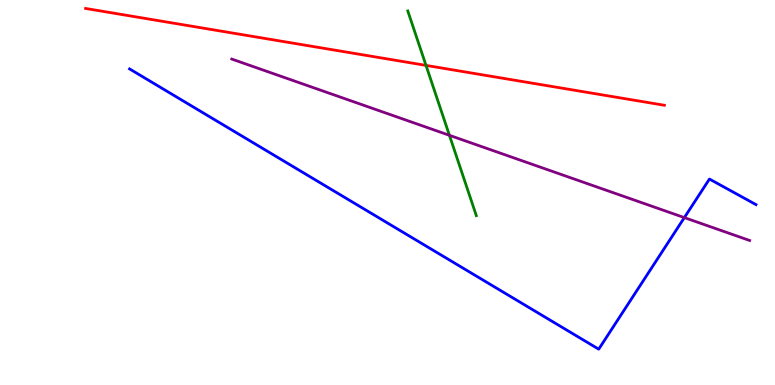[{'lines': ['blue', 'red'], 'intersections': []}, {'lines': ['green', 'red'], 'intersections': [{'x': 5.5, 'y': 8.3}]}, {'lines': ['purple', 'red'], 'intersections': []}, {'lines': ['blue', 'green'], 'intersections': []}, {'lines': ['blue', 'purple'], 'intersections': [{'x': 8.83, 'y': 4.35}]}, {'lines': ['green', 'purple'], 'intersections': [{'x': 5.8, 'y': 6.49}]}]